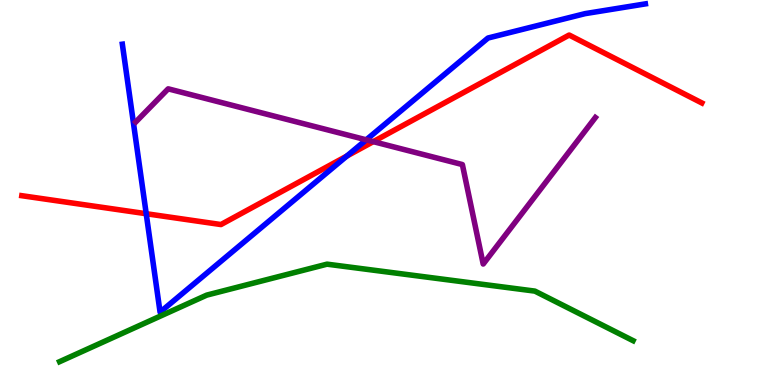[{'lines': ['blue', 'red'], 'intersections': [{'x': 1.89, 'y': 4.45}, {'x': 4.48, 'y': 5.95}]}, {'lines': ['green', 'red'], 'intersections': []}, {'lines': ['purple', 'red'], 'intersections': [{'x': 4.82, 'y': 6.32}]}, {'lines': ['blue', 'green'], 'intersections': []}, {'lines': ['blue', 'purple'], 'intersections': [{'x': 4.73, 'y': 6.37}]}, {'lines': ['green', 'purple'], 'intersections': []}]